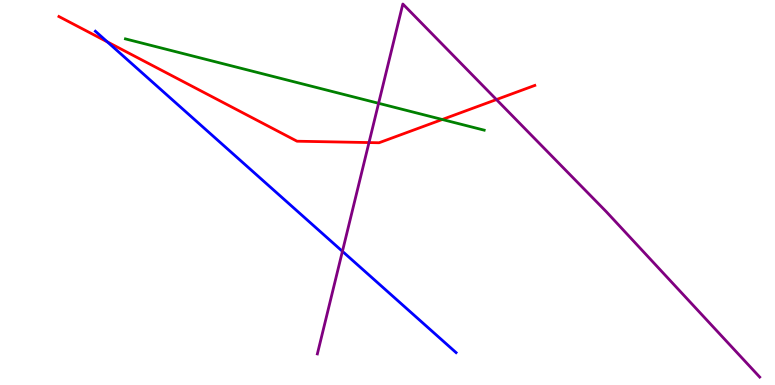[{'lines': ['blue', 'red'], 'intersections': [{'x': 1.38, 'y': 8.91}]}, {'lines': ['green', 'red'], 'intersections': [{'x': 5.71, 'y': 6.9}]}, {'lines': ['purple', 'red'], 'intersections': [{'x': 4.76, 'y': 6.3}, {'x': 6.41, 'y': 7.41}]}, {'lines': ['blue', 'green'], 'intersections': []}, {'lines': ['blue', 'purple'], 'intersections': [{'x': 4.42, 'y': 3.47}]}, {'lines': ['green', 'purple'], 'intersections': [{'x': 4.89, 'y': 7.32}]}]